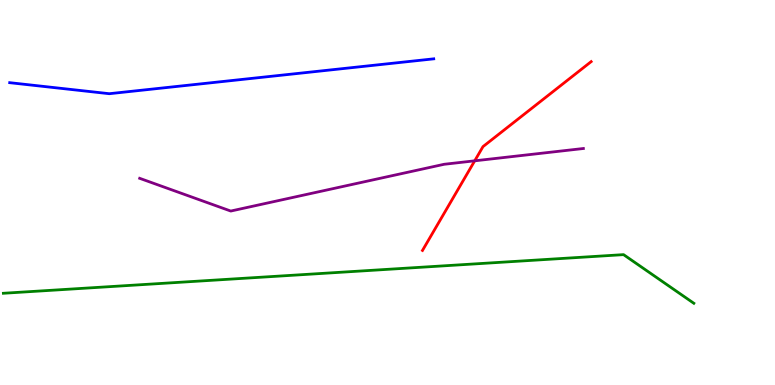[{'lines': ['blue', 'red'], 'intersections': []}, {'lines': ['green', 'red'], 'intersections': []}, {'lines': ['purple', 'red'], 'intersections': [{'x': 6.13, 'y': 5.82}]}, {'lines': ['blue', 'green'], 'intersections': []}, {'lines': ['blue', 'purple'], 'intersections': []}, {'lines': ['green', 'purple'], 'intersections': []}]